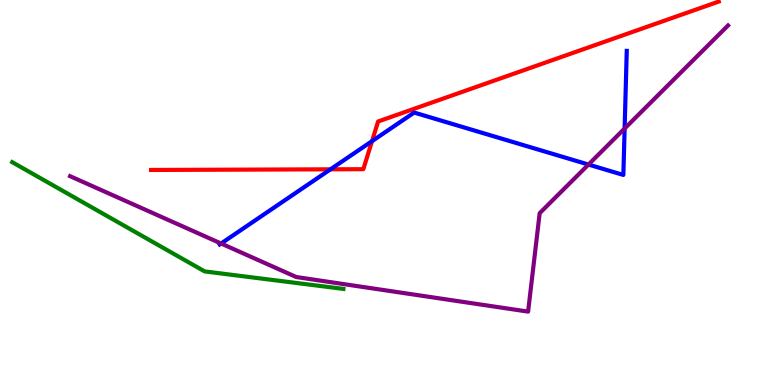[{'lines': ['blue', 'red'], 'intersections': [{'x': 4.26, 'y': 5.6}, {'x': 4.8, 'y': 6.33}]}, {'lines': ['green', 'red'], 'intersections': []}, {'lines': ['purple', 'red'], 'intersections': []}, {'lines': ['blue', 'green'], 'intersections': []}, {'lines': ['blue', 'purple'], 'intersections': [{'x': 2.85, 'y': 3.68}, {'x': 7.59, 'y': 5.73}, {'x': 8.06, 'y': 6.66}]}, {'lines': ['green', 'purple'], 'intersections': []}]